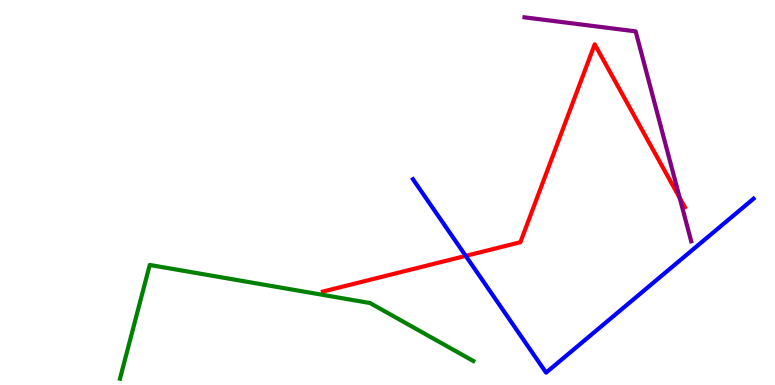[{'lines': ['blue', 'red'], 'intersections': [{'x': 6.01, 'y': 3.35}]}, {'lines': ['green', 'red'], 'intersections': []}, {'lines': ['purple', 'red'], 'intersections': [{'x': 8.77, 'y': 4.86}]}, {'lines': ['blue', 'green'], 'intersections': []}, {'lines': ['blue', 'purple'], 'intersections': []}, {'lines': ['green', 'purple'], 'intersections': []}]